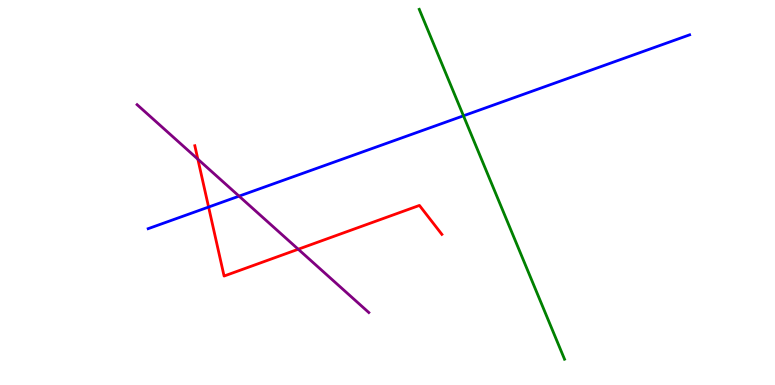[{'lines': ['blue', 'red'], 'intersections': [{'x': 2.69, 'y': 4.62}]}, {'lines': ['green', 'red'], 'intersections': []}, {'lines': ['purple', 'red'], 'intersections': [{'x': 2.55, 'y': 5.87}, {'x': 3.85, 'y': 3.53}]}, {'lines': ['blue', 'green'], 'intersections': [{'x': 5.98, 'y': 6.99}]}, {'lines': ['blue', 'purple'], 'intersections': [{'x': 3.08, 'y': 4.91}]}, {'lines': ['green', 'purple'], 'intersections': []}]